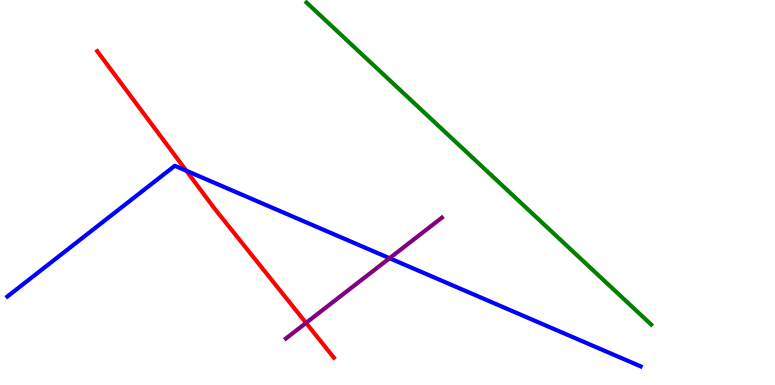[{'lines': ['blue', 'red'], 'intersections': [{'x': 2.4, 'y': 5.57}]}, {'lines': ['green', 'red'], 'intersections': []}, {'lines': ['purple', 'red'], 'intersections': [{'x': 3.95, 'y': 1.61}]}, {'lines': ['blue', 'green'], 'intersections': []}, {'lines': ['blue', 'purple'], 'intersections': [{'x': 5.03, 'y': 3.29}]}, {'lines': ['green', 'purple'], 'intersections': []}]